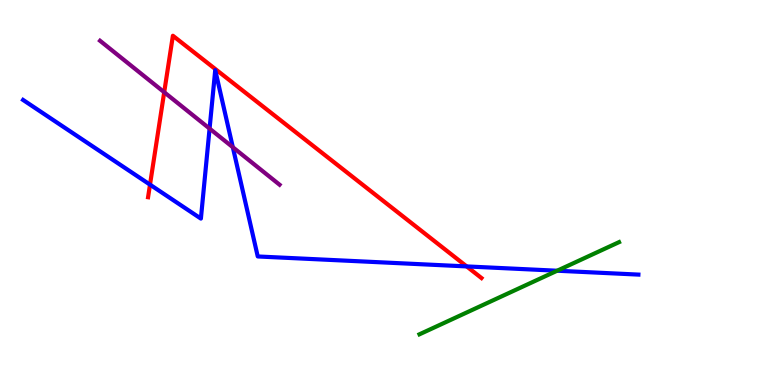[{'lines': ['blue', 'red'], 'intersections': [{'x': 1.94, 'y': 5.2}, {'x': 6.02, 'y': 3.08}]}, {'lines': ['green', 'red'], 'intersections': []}, {'lines': ['purple', 'red'], 'intersections': [{'x': 2.12, 'y': 7.6}]}, {'lines': ['blue', 'green'], 'intersections': [{'x': 7.19, 'y': 2.97}]}, {'lines': ['blue', 'purple'], 'intersections': [{'x': 2.7, 'y': 6.66}, {'x': 3.0, 'y': 6.18}]}, {'lines': ['green', 'purple'], 'intersections': []}]